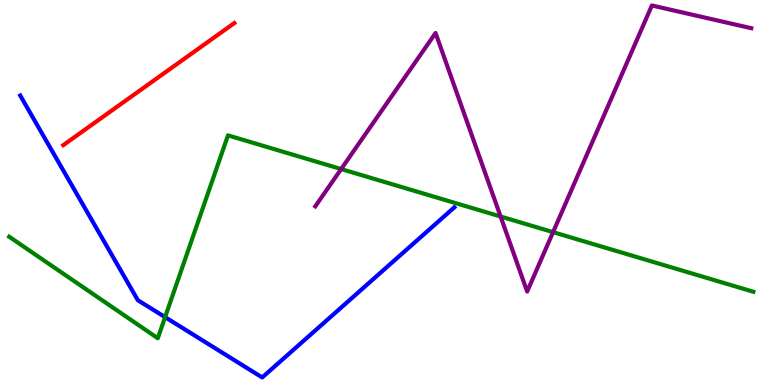[{'lines': ['blue', 'red'], 'intersections': []}, {'lines': ['green', 'red'], 'intersections': []}, {'lines': ['purple', 'red'], 'intersections': []}, {'lines': ['blue', 'green'], 'intersections': [{'x': 2.13, 'y': 1.76}]}, {'lines': ['blue', 'purple'], 'intersections': []}, {'lines': ['green', 'purple'], 'intersections': [{'x': 4.4, 'y': 5.61}, {'x': 6.46, 'y': 4.38}, {'x': 7.14, 'y': 3.97}]}]